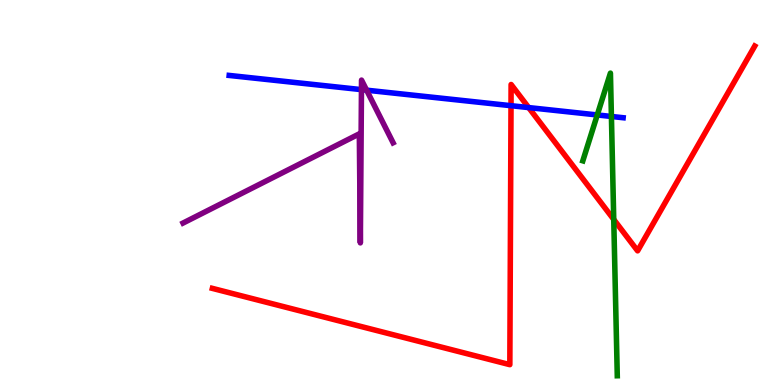[{'lines': ['blue', 'red'], 'intersections': [{'x': 6.59, 'y': 7.25}, {'x': 6.82, 'y': 7.21}]}, {'lines': ['green', 'red'], 'intersections': [{'x': 7.92, 'y': 4.3}]}, {'lines': ['purple', 'red'], 'intersections': []}, {'lines': ['blue', 'green'], 'intersections': [{'x': 7.71, 'y': 7.01}, {'x': 7.89, 'y': 6.97}]}, {'lines': ['blue', 'purple'], 'intersections': [{'x': 4.66, 'y': 7.67}, {'x': 4.73, 'y': 7.66}]}, {'lines': ['green', 'purple'], 'intersections': []}]